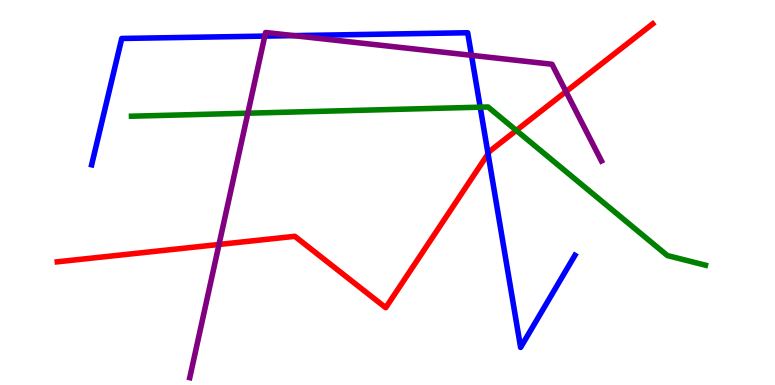[{'lines': ['blue', 'red'], 'intersections': [{'x': 6.3, 'y': 6.0}]}, {'lines': ['green', 'red'], 'intersections': [{'x': 6.66, 'y': 6.61}]}, {'lines': ['purple', 'red'], 'intersections': [{'x': 2.83, 'y': 3.65}, {'x': 7.3, 'y': 7.62}]}, {'lines': ['blue', 'green'], 'intersections': [{'x': 6.2, 'y': 7.22}]}, {'lines': ['blue', 'purple'], 'intersections': [{'x': 3.42, 'y': 9.06}, {'x': 3.79, 'y': 9.07}, {'x': 6.08, 'y': 8.56}]}, {'lines': ['green', 'purple'], 'intersections': [{'x': 3.2, 'y': 7.06}]}]